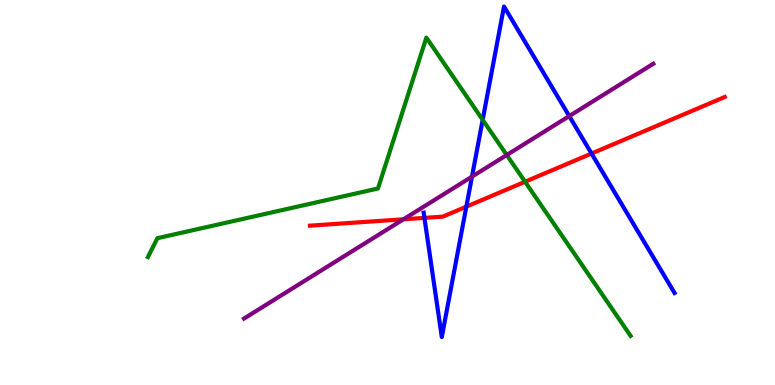[{'lines': ['blue', 'red'], 'intersections': [{'x': 5.48, 'y': 4.34}, {'x': 6.02, 'y': 4.63}, {'x': 7.63, 'y': 6.01}]}, {'lines': ['green', 'red'], 'intersections': [{'x': 6.77, 'y': 5.28}]}, {'lines': ['purple', 'red'], 'intersections': [{'x': 5.21, 'y': 4.3}]}, {'lines': ['blue', 'green'], 'intersections': [{'x': 6.23, 'y': 6.89}]}, {'lines': ['blue', 'purple'], 'intersections': [{'x': 6.09, 'y': 5.41}, {'x': 7.35, 'y': 6.98}]}, {'lines': ['green', 'purple'], 'intersections': [{'x': 6.54, 'y': 5.97}]}]